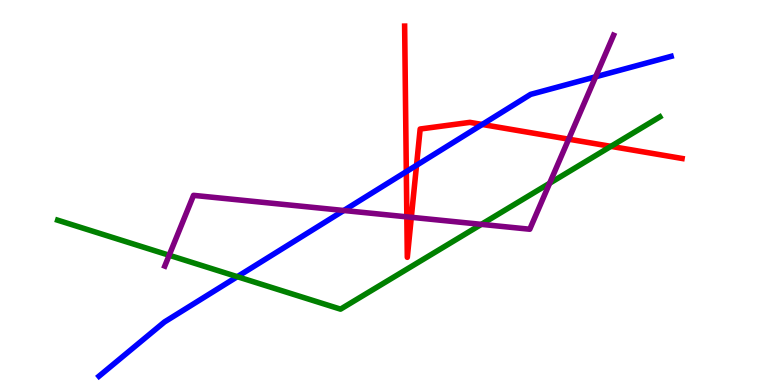[{'lines': ['blue', 'red'], 'intersections': [{'x': 5.24, 'y': 5.54}, {'x': 5.37, 'y': 5.71}, {'x': 6.22, 'y': 6.77}]}, {'lines': ['green', 'red'], 'intersections': [{'x': 7.88, 'y': 6.2}]}, {'lines': ['purple', 'red'], 'intersections': [{'x': 5.25, 'y': 4.37}, {'x': 5.31, 'y': 4.36}, {'x': 7.34, 'y': 6.39}]}, {'lines': ['blue', 'green'], 'intersections': [{'x': 3.06, 'y': 2.81}]}, {'lines': ['blue', 'purple'], 'intersections': [{'x': 4.44, 'y': 4.53}, {'x': 7.69, 'y': 8.01}]}, {'lines': ['green', 'purple'], 'intersections': [{'x': 2.18, 'y': 3.37}, {'x': 6.21, 'y': 4.17}, {'x': 7.09, 'y': 5.24}]}]